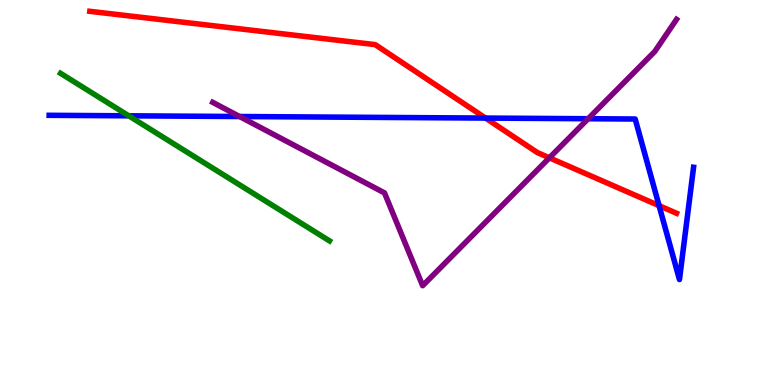[{'lines': ['blue', 'red'], 'intersections': [{'x': 6.27, 'y': 6.93}, {'x': 8.5, 'y': 4.66}]}, {'lines': ['green', 'red'], 'intersections': []}, {'lines': ['purple', 'red'], 'intersections': [{'x': 7.09, 'y': 5.9}]}, {'lines': ['blue', 'green'], 'intersections': [{'x': 1.66, 'y': 6.99}]}, {'lines': ['blue', 'purple'], 'intersections': [{'x': 3.09, 'y': 6.97}, {'x': 7.59, 'y': 6.92}]}, {'lines': ['green', 'purple'], 'intersections': []}]